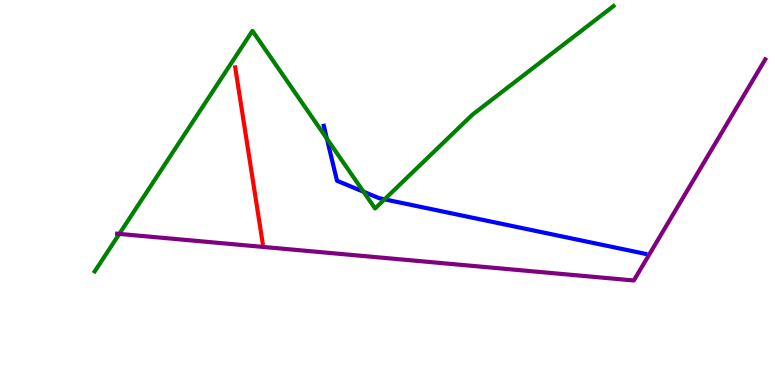[{'lines': ['blue', 'red'], 'intersections': []}, {'lines': ['green', 'red'], 'intersections': []}, {'lines': ['purple', 'red'], 'intersections': []}, {'lines': ['blue', 'green'], 'intersections': [{'x': 4.22, 'y': 6.4}, {'x': 4.69, 'y': 5.02}, {'x': 4.96, 'y': 4.82}]}, {'lines': ['blue', 'purple'], 'intersections': []}, {'lines': ['green', 'purple'], 'intersections': [{'x': 1.54, 'y': 3.92}]}]